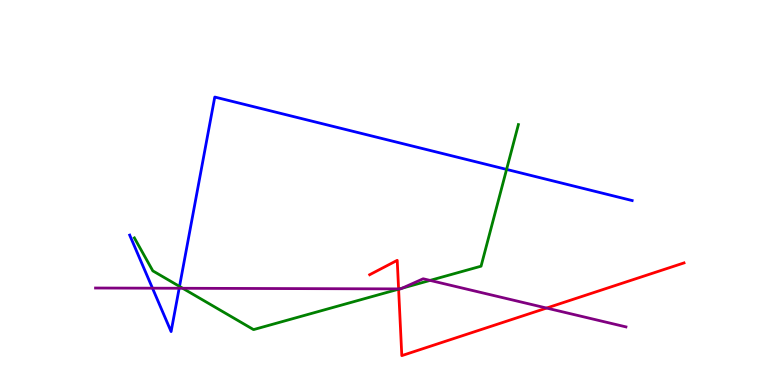[{'lines': ['blue', 'red'], 'intersections': []}, {'lines': ['green', 'red'], 'intersections': [{'x': 5.14, 'y': 2.49}]}, {'lines': ['purple', 'red'], 'intersections': [{'x': 5.14, 'y': 2.5}, {'x': 7.05, 'y': 2.0}]}, {'lines': ['blue', 'green'], 'intersections': [{'x': 2.32, 'y': 2.56}, {'x': 6.54, 'y': 5.6}]}, {'lines': ['blue', 'purple'], 'intersections': [{'x': 1.97, 'y': 2.51}, {'x': 2.31, 'y': 2.51}]}, {'lines': ['green', 'purple'], 'intersections': [{'x': 2.36, 'y': 2.51}, {'x': 5.16, 'y': 2.5}, {'x': 5.19, 'y': 2.51}, {'x': 5.55, 'y': 2.72}]}]